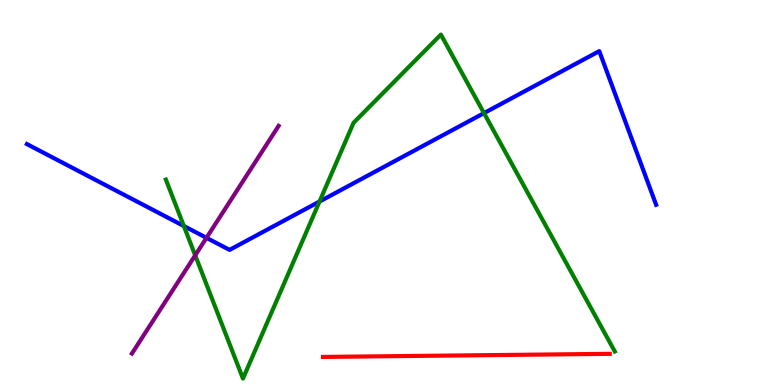[{'lines': ['blue', 'red'], 'intersections': []}, {'lines': ['green', 'red'], 'intersections': []}, {'lines': ['purple', 'red'], 'intersections': []}, {'lines': ['blue', 'green'], 'intersections': [{'x': 2.37, 'y': 4.13}, {'x': 4.12, 'y': 4.77}, {'x': 6.24, 'y': 7.06}]}, {'lines': ['blue', 'purple'], 'intersections': [{'x': 2.66, 'y': 3.82}]}, {'lines': ['green', 'purple'], 'intersections': [{'x': 2.52, 'y': 3.37}]}]